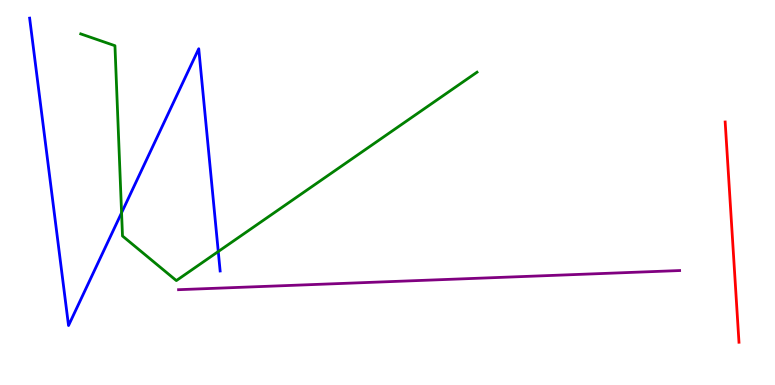[{'lines': ['blue', 'red'], 'intersections': []}, {'lines': ['green', 'red'], 'intersections': []}, {'lines': ['purple', 'red'], 'intersections': []}, {'lines': ['blue', 'green'], 'intersections': [{'x': 1.57, 'y': 4.47}, {'x': 2.82, 'y': 3.47}]}, {'lines': ['blue', 'purple'], 'intersections': []}, {'lines': ['green', 'purple'], 'intersections': []}]